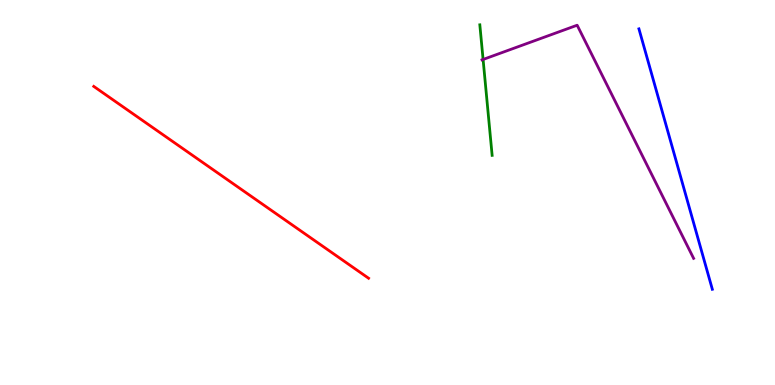[{'lines': ['blue', 'red'], 'intersections': []}, {'lines': ['green', 'red'], 'intersections': []}, {'lines': ['purple', 'red'], 'intersections': []}, {'lines': ['blue', 'green'], 'intersections': []}, {'lines': ['blue', 'purple'], 'intersections': []}, {'lines': ['green', 'purple'], 'intersections': [{'x': 6.23, 'y': 8.46}]}]